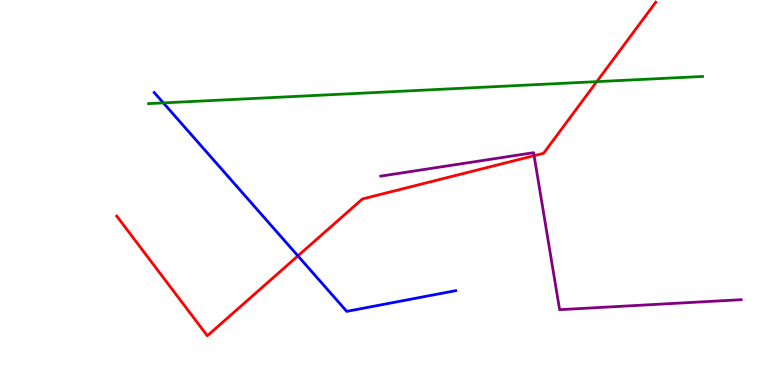[{'lines': ['blue', 'red'], 'intersections': [{'x': 3.84, 'y': 3.35}]}, {'lines': ['green', 'red'], 'intersections': [{'x': 7.7, 'y': 7.88}]}, {'lines': ['purple', 'red'], 'intersections': [{'x': 6.89, 'y': 5.96}]}, {'lines': ['blue', 'green'], 'intersections': [{'x': 2.11, 'y': 7.33}]}, {'lines': ['blue', 'purple'], 'intersections': []}, {'lines': ['green', 'purple'], 'intersections': []}]